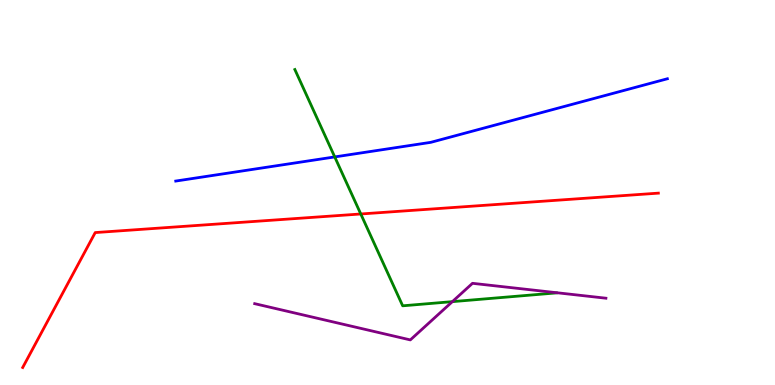[{'lines': ['blue', 'red'], 'intersections': []}, {'lines': ['green', 'red'], 'intersections': [{'x': 4.66, 'y': 4.44}]}, {'lines': ['purple', 'red'], 'intersections': []}, {'lines': ['blue', 'green'], 'intersections': [{'x': 4.32, 'y': 5.92}]}, {'lines': ['blue', 'purple'], 'intersections': []}, {'lines': ['green', 'purple'], 'intersections': [{'x': 5.84, 'y': 2.17}]}]